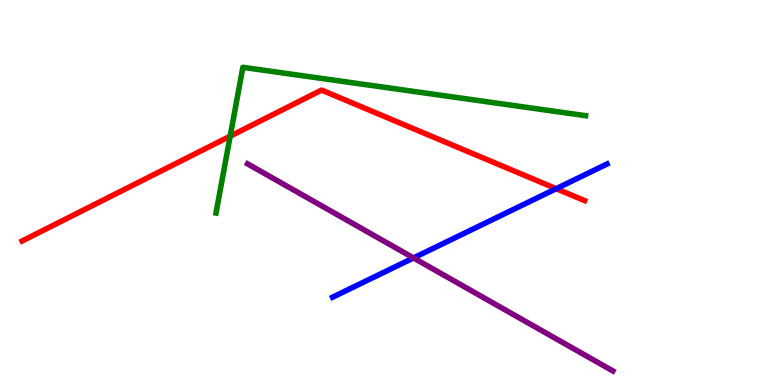[{'lines': ['blue', 'red'], 'intersections': [{'x': 7.18, 'y': 5.1}]}, {'lines': ['green', 'red'], 'intersections': [{'x': 2.97, 'y': 6.46}]}, {'lines': ['purple', 'red'], 'intersections': []}, {'lines': ['blue', 'green'], 'intersections': []}, {'lines': ['blue', 'purple'], 'intersections': [{'x': 5.34, 'y': 3.3}]}, {'lines': ['green', 'purple'], 'intersections': []}]